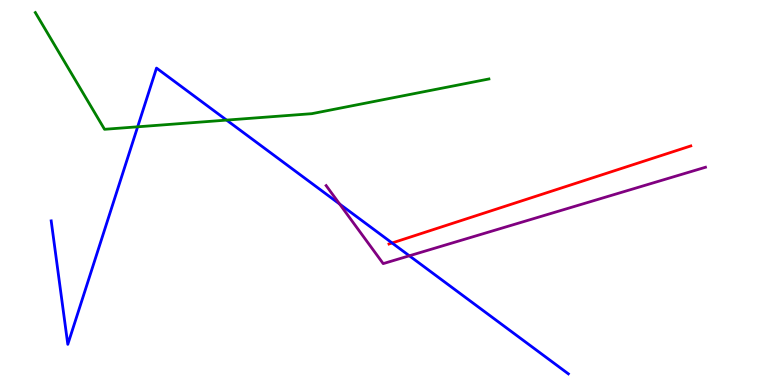[{'lines': ['blue', 'red'], 'intersections': [{'x': 5.06, 'y': 3.69}]}, {'lines': ['green', 'red'], 'intersections': []}, {'lines': ['purple', 'red'], 'intersections': []}, {'lines': ['blue', 'green'], 'intersections': [{'x': 1.78, 'y': 6.71}, {'x': 2.92, 'y': 6.88}]}, {'lines': ['blue', 'purple'], 'intersections': [{'x': 4.38, 'y': 4.7}, {'x': 5.28, 'y': 3.36}]}, {'lines': ['green', 'purple'], 'intersections': []}]